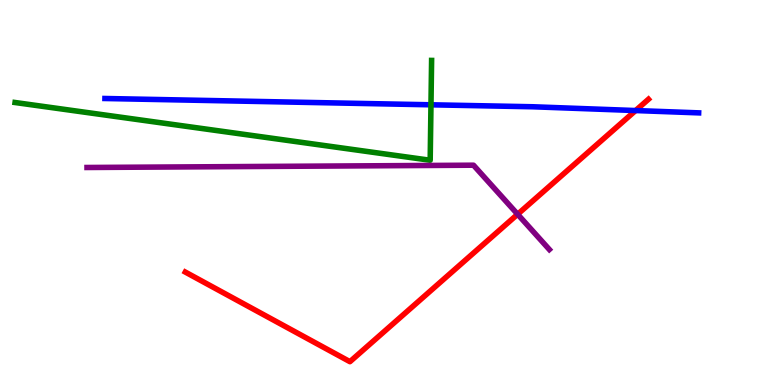[{'lines': ['blue', 'red'], 'intersections': [{'x': 8.2, 'y': 7.13}]}, {'lines': ['green', 'red'], 'intersections': []}, {'lines': ['purple', 'red'], 'intersections': [{'x': 6.68, 'y': 4.43}]}, {'lines': ['blue', 'green'], 'intersections': [{'x': 5.56, 'y': 7.28}]}, {'lines': ['blue', 'purple'], 'intersections': []}, {'lines': ['green', 'purple'], 'intersections': []}]